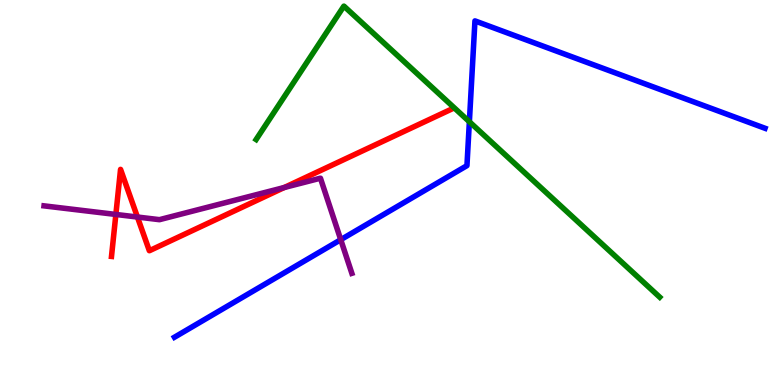[{'lines': ['blue', 'red'], 'intersections': []}, {'lines': ['green', 'red'], 'intersections': []}, {'lines': ['purple', 'red'], 'intersections': [{'x': 1.5, 'y': 4.43}, {'x': 1.77, 'y': 4.36}, {'x': 3.67, 'y': 5.13}]}, {'lines': ['blue', 'green'], 'intersections': [{'x': 6.06, 'y': 6.84}]}, {'lines': ['blue', 'purple'], 'intersections': [{'x': 4.4, 'y': 3.77}]}, {'lines': ['green', 'purple'], 'intersections': []}]